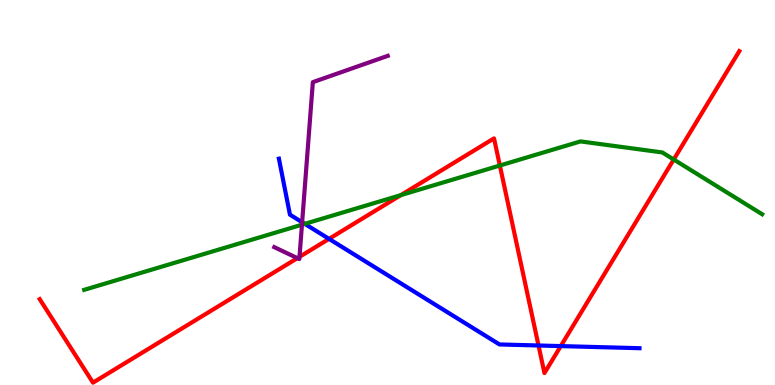[{'lines': ['blue', 'red'], 'intersections': [{'x': 4.25, 'y': 3.8}, {'x': 6.95, 'y': 1.03}, {'x': 7.24, 'y': 1.01}]}, {'lines': ['green', 'red'], 'intersections': [{'x': 5.17, 'y': 4.93}, {'x': 6.45, 'y': 5.7}, {'x': 8.69, 'y': 5.86}]}, {'lines': ['purple', 'red'], 'intersections': [{'x': 3.84, 'y': 3.29}, {'x': 3.86, 'y': 3.33}]}, {'lines': ['blue', 'green'], 'intersections': [{'x': 3.93, 'y': 4.19}]}, {'lines': ['blue', 'purple'], 'intersections': [{'x': 3.9, 'y': 4.23}]}, {'lines': ['green', 'purple'], 'intersections': [{'x': 3.9, 'y': 4.16}]}]